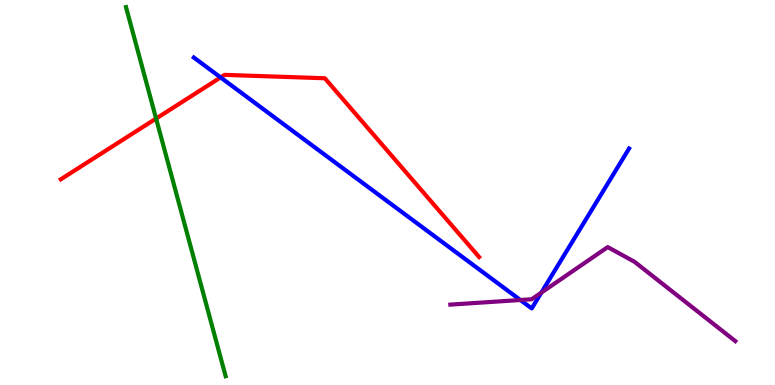[{'lines': ['blue', 'red'], 'intersections': [{'x': 2.85, 'y': 7.99}]}, {'lines': ['green', 'red'], 'intersections': [{'x': 2.01, 'y': 6.92}]}, {'lines': ['purple', 'red'], 'intersections': []}, {'lines': ['blue', 'green'], 'intersections': []}, {'lines': ['blue', 'purple'], 'intersections': [{'x': 6.71, 'y': 2.21}, {'x': 6.99, 'y': 2.4}]}, {'lines': ['green', 'purple'], 'intersections': []}]